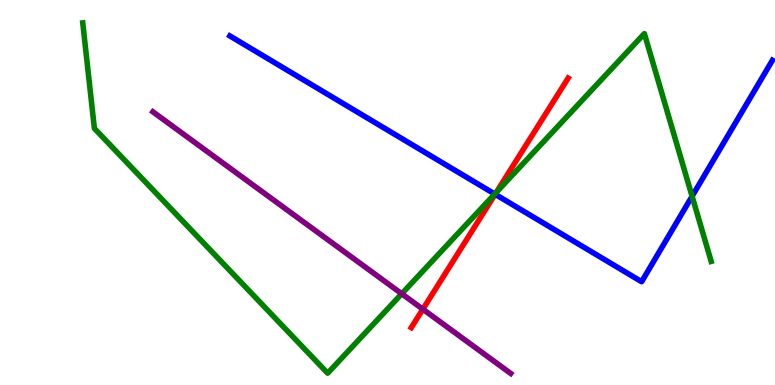[{'lines': ['blue', 'red'], 'intersections': [{'x': 6.39, 'y': 4.95}]}, {'lines': ['green', 'red'], 'intersections': [{'x': 6.4, 'y': 5.0}]}, {'lines': ['purple', 'red'], 'intersections': [{'x': 5.46, 'y': 1.97}]}, {'lines': ['blue', 'green'], 'intersections': [{'x': 6.38, 'y': 4.96}, {'x': 8.93, 'y': 4.9}]}, {'lines': ['blue', 'purple'], 'intersections': []}, {'lines': ['green', 'purple'], 'intersections': [{'x': 5.18, 'y': 2.37}]}]